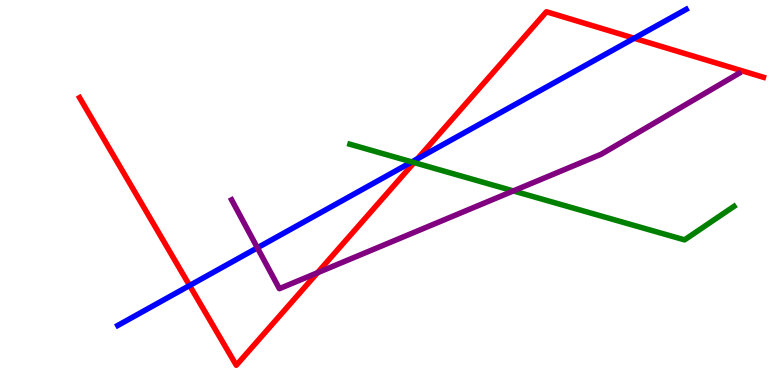[{'lines': ['blue', 'red'], 'intersections': [{'x': 2.45, 'y': 2.58}, {'x': 5.39, 'y': 5.88}, {'x': 8.18, 'y': 9.01}]}, {'lines': ['green', 'red'], 'intersections': [{'x': 5.34, 'y': 5.78}]}, {'lines': ['purple', 'red'], 'intersections': [{'x': 4.1, 'y': 2.92}]}, {'lines': ['blue', 'green'], 'intersections': [{'x': 5.31, 'y': 5.79}]}, {'lines': ['blue', 'purple'], 'intersections': [{'x': 3.32, 'y': 3.56}]}, {'lines': ['green', 'purple'], 'intersections': [{'x': 6.62, 'y': 5.04}]}]